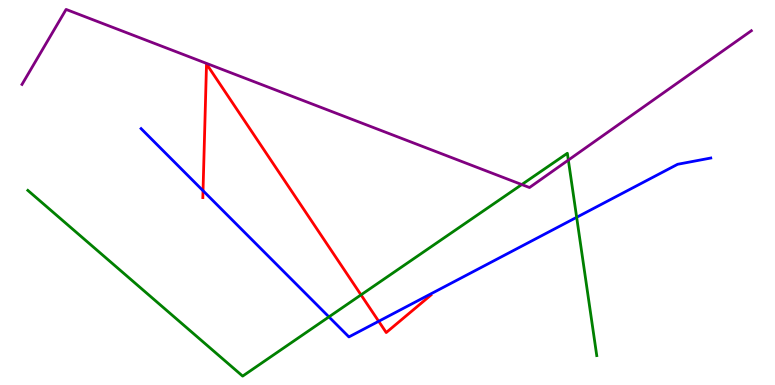[{'lines': ['blue', 'red'], 'intersections': [{'x': 2.62, 'y': 5.05}, {'x': 4.89, 'y': 1.65}]}, {'lines': ['green', 'red'], 'intersections': [{'x': 4.66, 'y': 2.34}]}, {'lines': ['purple', 'red'], 'intersections': []}, {'lines': ['blue', 'green'], 'intersections': [{'x': 4.24, 'y': 1.77}, {'x': 7.44, 'y': 4.36}]}, {'lines': ['blue', 'purple'], 'intersections': []}, {'lines': ['green', 'purple'], 'intersections': [{'x': 6.73, 'y': 5.21}, {'x': 7.33, 'y': 5.84}]}]